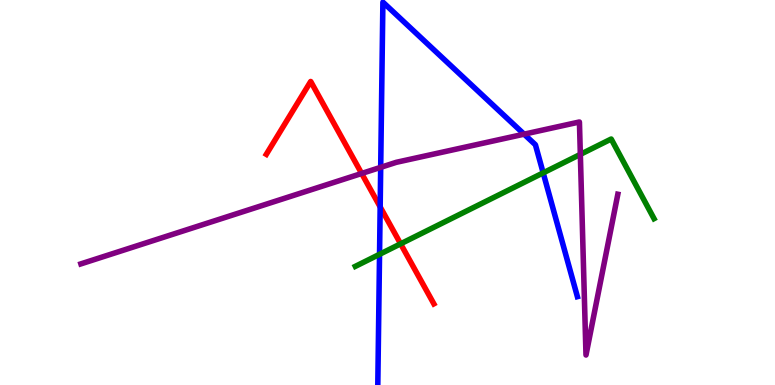[{'lines': ['blue', 'red'], 'intersections': [{'x': 4.91, 'y': 4.63}]}, {'lines': ['green', 'red'], 'intersections': [{'x': 5.17, 'y': 3.67}]}, {'lines': ['purple', 'red'], 'intersections': [{'x': 4.67, 'y': 5.49}]}, {'lines': ['blue', 'green'], 'intersections': [{'x': 4.9, 'y': 3.39}, {'x': 7.01, 'y': 5.51}]}, {'lines': ['blue', 'purple'], 'intersections': [{'x': 4.91, 'y': 5.65}, {'x': 6.76, 'y': 6.52}]}, {'lines': ['green', 'purple'], 'intersections': [{'x': 7.49, 'y': 5.99}]}]